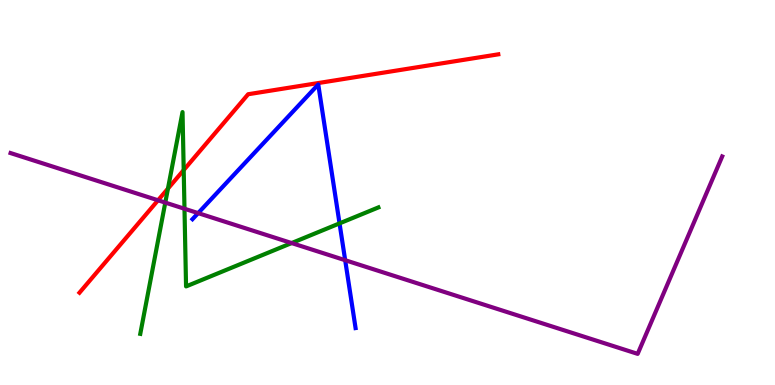[{'lines': ['blue', 'red'], 'intersections': []}, {'lines': ['green', 'red'], 'intersections': [{'x': 2.17, 'y': 5.1}, {'x': 2.37, 'y': 5.58}]}, {'lines': ['purple', 'red'], 'intersections': [{'x': 2.04, 'y': 4.8}]}, {'lines': ['blue', 'green'], 'intersections': [{'x': 4.38, 'y': 4.2}]}, {'lines': ['blue', 'purple'], 'intersections': [{'x': 2.56, 'y': 4.46}, {'x': 4.45, 'y': 3.24}]}, {'lines': ['green', 'purple'], 'intersections': [{'x': 2.13, 'y': 4.74}, {'x': 2.38, 'y': 4.58}, {'x': 3.76, 'y': 3.69}]}]